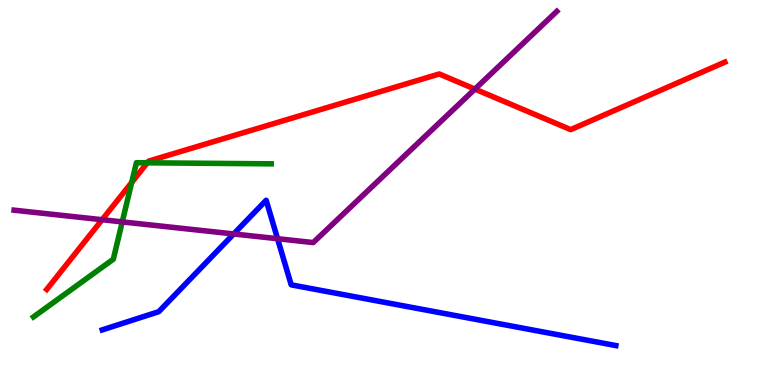[{'lines': ['blue', 'red'], 'intersections': []}, {'lines': ['green', 'red'], 'intersections': [{'x': 1.7, 'y': 5.26}, {'x': 1.9, 'y': 5.77}]}, {'lines': ['purple', 'red'], 'intersections': [{'x': 1.32, 'y': 4.29}, {'x': 6.13, 'y': 7.69}]}, {'lines': ['blue', 'green'], 'intersections': []}, {'lines': ['blue', 'purple'], 'intersections': [{'x': 3.02, 'y': 3.92}, {'x': 3.58, 'y': 3.8}]}, {'lines': ['green', 'purple'], 'intersections': [{'x': 1.58, 'y': 4.24}]}]